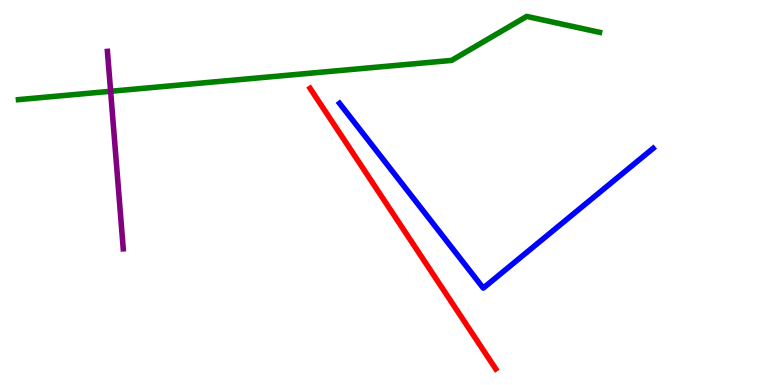[{'lines': ['blue', 'red'], 'intersections': []}, {'lines': ['green', 'red'], 'intersections': []}, {'lines': ['purple', 'red'], 'intersections': []}, {'lines': ['blue', 'green'], 'intersections': []}, {'lines': ['blue', 'purple'], 'intersections': []}, {'lines': ['green', 'purple'], 'intersections': [{'x': 1.43, 'y': 7.63}]}]